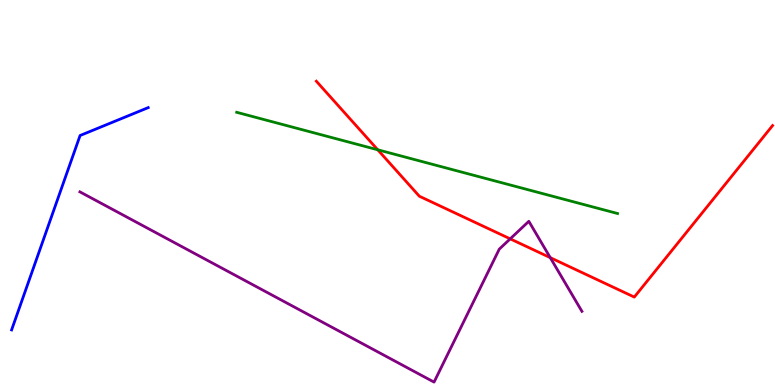[{'lines': ['blue', 'red'], 'intersections': []}, {'lines': ['green', 'red'], 'intersections': [{'x': 4.87, 'y': 6.11}]}, {'lines': ['purple', 'red'], 'intersections': [{'x': 6.58, 'y': 3.8}, {'x': 7.1, 'y': 3.31}]}, {'lines': ['blue', 'green'], 'intersections': []}, {'lines': ['blue', 'purple'], 'intersections': []}, {'lines': ['green', 'purple'], 'intersections': []}]